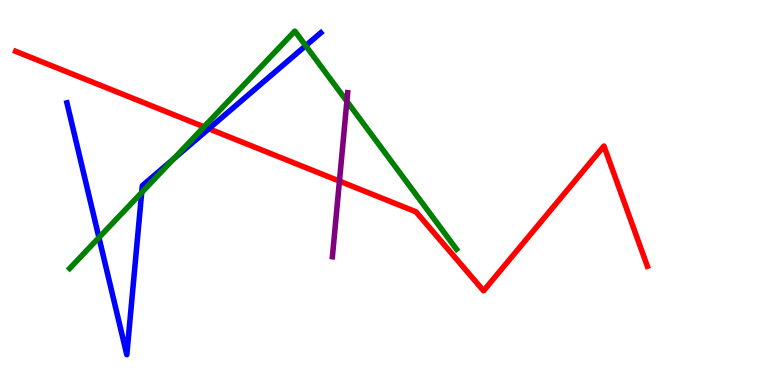[{'lines': ['blue', 'red'], 'intersections': [{'x': 2.69, 'y': 6.66}]}, {'lines': ['green', 'red'], 'intersections': [{'x': 2.63, 'y': 6.71}]}, {'lines': ['purple', 'red'], 'intersections': [{'x': 4.38, 'y': 5.3}]}, {'lines': ['blue', 'green'], 'intersections': [{'x': 1.28, 'y': 3.83}, {'x': 1.83, 'y': 5.0}, {'x': 2.24, 'y': 5.87}, {'x': 3.94, 'y': 8.81}]}, {'lines': ['blue', 'purple'], 'intersections': []}, {'lines': ['green', 'purple'], 'intersections': [{'x': 4.48, 'y': 7.37}]}]